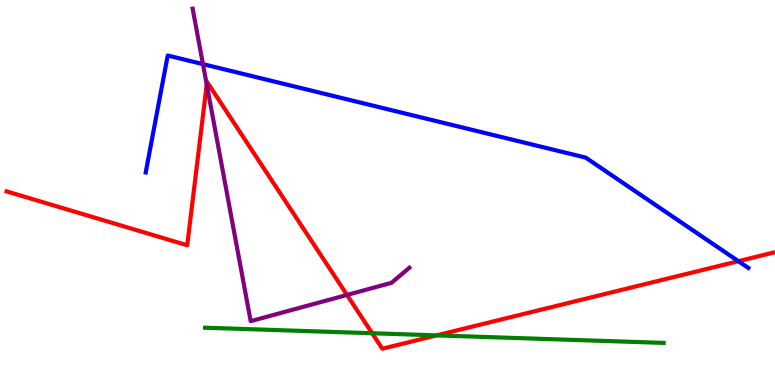[{'lines': ['blue', 'red'], 'intersections': [{'x': 9.53, 'y': 3.22}]}, {'lines': ['green', 'red'], 'intersections': [{'x': 4.8, 'y': 1.34}, {'x': 5.63, 'y': 1.29}]}, {'lines': ['purple', 'red'], 'intersections': [{'x': 2.67, 'y': 7.81}, {'x': 4.48, 'y': 2.34}]}, {'lines': ['blue', 'green'], 'intersections': []}, {'lines': ['blue', 'purple'], 'intersections': [{'x': 2.62, 'y': 8.33}]}, {'lines': ['green', 'purple'], 'intersections': []}]